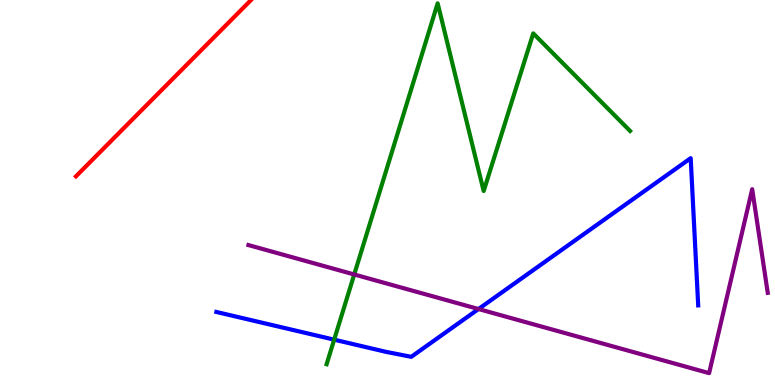[{'lines': ['blue', 'red'], 'intersections': []}, {'lines': ['green', 'red'], 'intersections': []}, {'lines': ['purple', 'red'], 'intersections': []}, {'lines': ['blue', 'green'], 'intersections': [{'x': 4.31, 'y': 1.18}]}, {'lines': ['blue', 'purple'], 'intersections': [{'x': 6.17, 'y': 1.97}]}, {'lines': ['green', 'purple'], 'intersections': [{'x': 4.57, 'y': 2.87}]}]